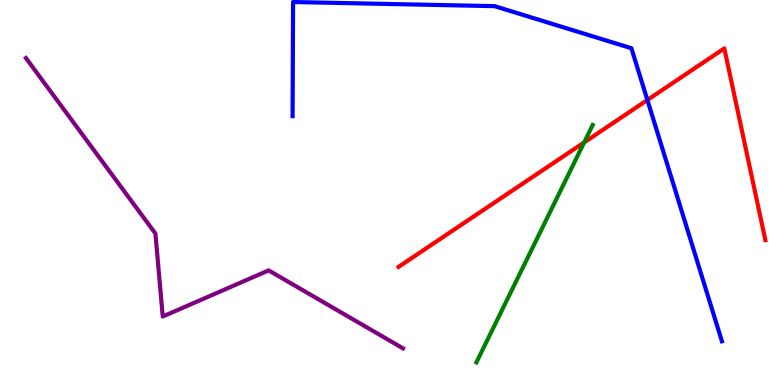[{'lines': ['blue', 'red'], 'intersections': [{'x': 8.35, 'y': 7.4}]}, {'lines': ['green', 'red'], 'intersections': [{'x': 7.54, 'y': 6.3}]}, {'lines': ['purple', 'red'], 'intersections': []}, {'lines': ['blue', 'green'], 'intersections': []}, {'lines': ['blue', 'purple'], 'intersections': []}, {'lines': ['green', 'purple'], 'intersections': []}]